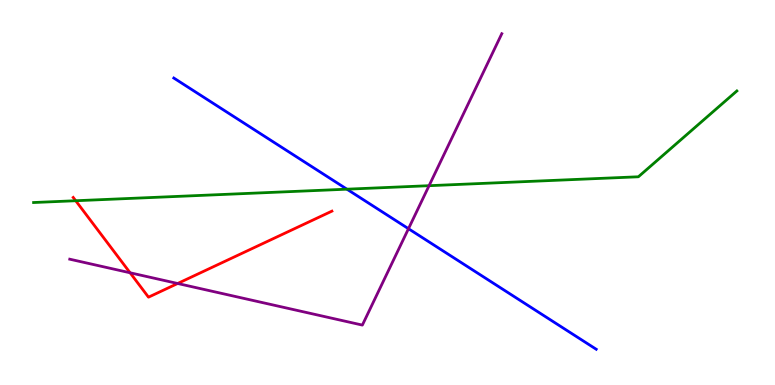[{'lines': ['blue', 'red'], 'intersections': []}, {'lines': ['green', 'red'], 'intersections': [{'x': 0.977, 'y': 4.79}]}, {'lines': ['purple', 'red'], 'intersections': [{'x': 1.68, 'y': 2.91}, {'x': 2.29, 'y': 2.64}]}, {'lines': ['blue', 'green'], 'intersections': [{'x': 4.48, 'y': 5.09}]}, {'lines': ['blue', 'purple'], 'intersections': [{'x': 5.27, 'y': 4.06}]}, {'lines': ['green', 'purple'], 'intersections': [{'x': 5.54, 'y': 5.18}]}]